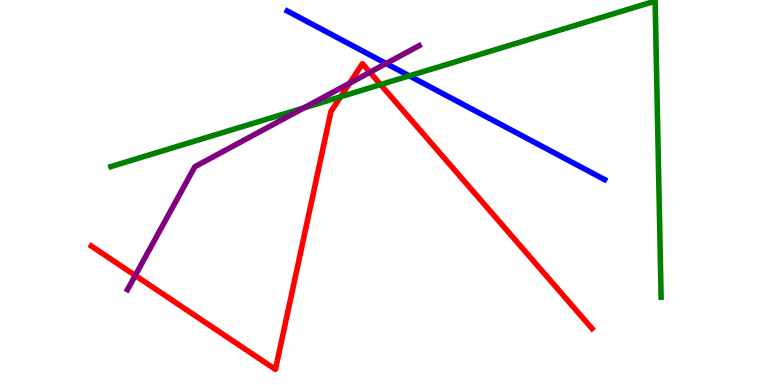[{'lines': ['blue', 'red'], 'intersections': []}, {'lines': ['green', 'red'], 'intersections': [{'x': 4.4, 'y': 7.49}, {'x': 4.91, 'y': 7.8}]}, {'lines': ['purple', 'red'], 'intersections': [{'x': 1.75, 'y': 2.84}, {'x': 4.51, 'y': 7.84}, {'x': 4.77, 'y': 8.12}]}, {'lines': ['blue', 'green'], 'intersections': [{'x': 5.28, 'y': 8.03}]}, {'lines': ['blue', 'purple'], 'intersections': [{'x': 4.98, 'y': 8.35}]}, {'lines': ['green', 'purple'], 'intersections': [{'x': 3.92, 'y': 7.2}]}]